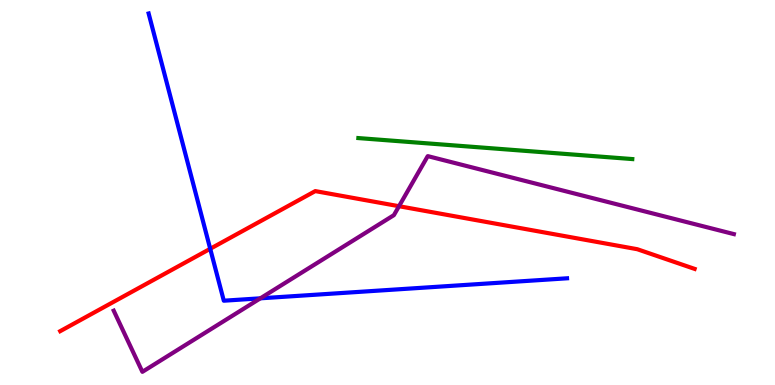[{'lines': ['blue', 'red'], 'intersections': [{'x': 2.71, 'y': 3.54}]}, {'lines': ['green', 'red'], 'intersections': []}, {'lines': ['purple', 'red'], 'intersections': [{'x': 5.15, 'y': 4.64}]}, {'lines': ['blue', 'green'], 'intersections': []}, {'lines': ['blue', 'purple'], 'intersections': [{'x': 3.36, 'y': 2.25}]}, {'lines': ['green', 'purple'], 'intersections': []}]